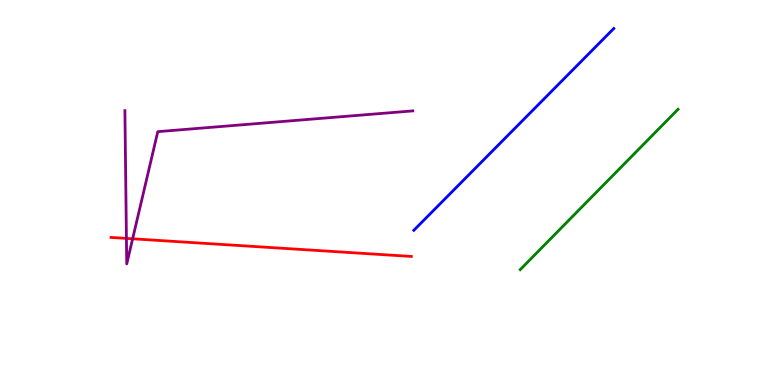[{'lines': ['blue', 'red'], 'intersections': []}, {'lines': ['green', 'red'], 'intersections': []}, {'lines': ['purple', 'red'], 'intersections': [{'x': 1.63, 'y': 3.81}, {'x': 1.71, 'y': 3.8}]}, {'lines': ['blue', 'green'], 'intersections': []}, {'lines': ['blue', 'purple'], 'intersections': []}, {'lines': ['green', 'purple'], 'intersections': []}]